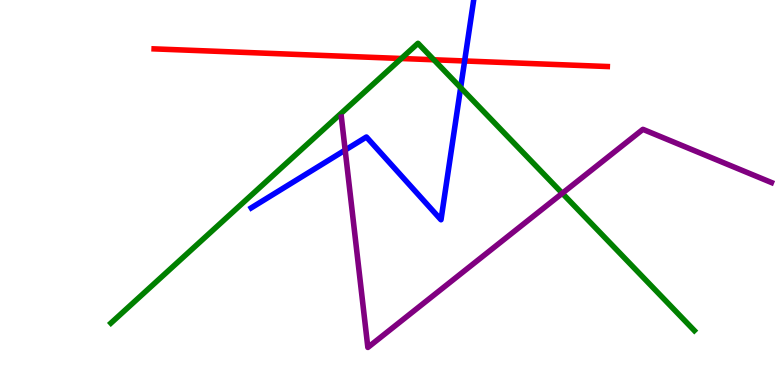[{'lines': ['blue', 'red'], 'intersections': [{'x': 6.0, 'y': 8.42}]}, {'lines': ['green', 'red'], 'intersections': [{'x': 5.18, 'y': 8.48}, {'x': 5.6, 'y': 8.45}]}, {'lines': ['purple', 'red'], 'intersections': []}, {'lines': ['blue', 'green'], 'intersections': [{'x': 5.94, 'y': 7.72}]}, {'lines': ['blue', 'purple'], 'intersections': [{'x': 4.45, 'y': 6.1}]}, {'lines': ['green', 'purple'], 'intersections': [{'x': 7.26, 'y': 4.98}]}]